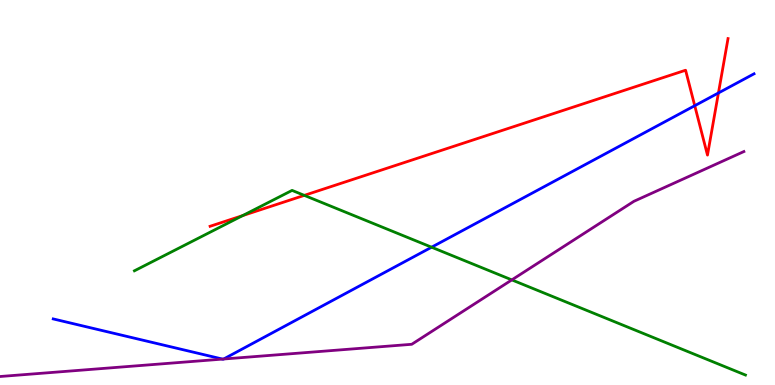[{'lines': ['blue', 'red'], 'intersections': [{'x': 8.96, 'y': 7.25}, {'x': 9.27, 'y': 7.59}]}, {'lines': ['green', 'red'], 'intersections': [{'x': 3.13, 'y': 4.4}, {'x': 3.93, 'y': 4.93}]}, {'lines': ['purple', 'red'], 'intersections': []}, {'lines': ['blue', 'green'], 'intersections': [{'x': 5.57, 'y': 3.58}]}, {'lines': ['blue', 'purple'], 'intersections': [{'x': 2.87, 'y': 0.673}, {'x': 2.89, 'y': 0.675}]}, {'lines': ['green', 'purple'], 'intersections': [{'x': 6.6, 'y': 2.73}]}]